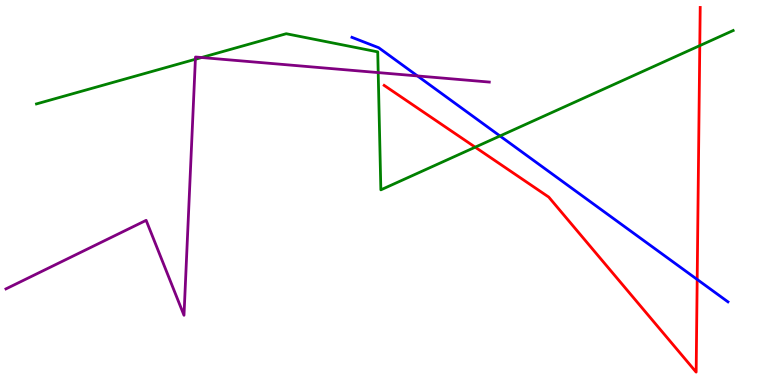[{'lines': ['blue', 'red'], 'intersections': [{'x': 9.0, 'y': 2.74}]}, {'lines': ['green', 'red'], 'intersections': [{'x': 6.13, 'y': 6.18}, {'x': 9.03, 'y': 8.81}]}, {'lines': ['purple', 'red'], 'intersections': []}, {'lines': ['blue', 'green'], 'intersections': [{'x': 6.45, 'y': 6.47}]}, {'lines': ['blue', 'purple'], 'intersections': [{'x': 5.39, 'y': 8.03}]}, {'lines': ['green', 'purple'], 'intersections': [{'x': 2.52, 'y': 8.46}, {'x': 2.6, 'y': 8.51}, {'x': 4.88, 'y': 8.11}]}]